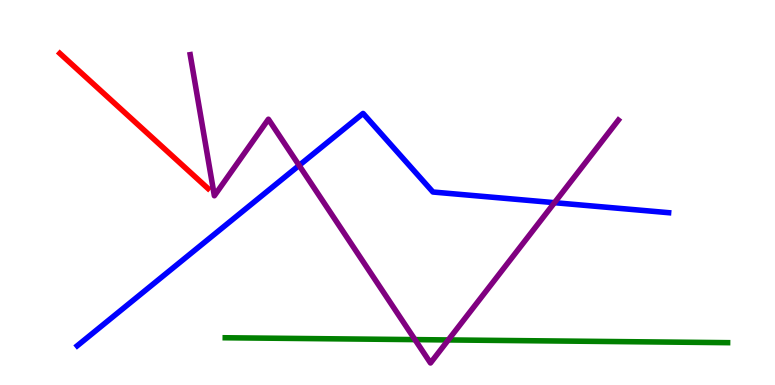[{'lines': ['blue', 'red'], 'intersections': []}, {'lines': ['green', 'red'], 'intersections': []}, {'lines': ['purple', 'red'], 'intersections': []}, {'lines': ['blue', 'green'], 'intersections': []}, {'lines': ['blue', 'purple'], 'intersections': [{'x': 3.86, 'y': 5.7}, {'x': 7.15, 'y': 4.74}]}, {'lines': ['green', 'purple'], 'intersections': [{'x': 5.35, 'y': 1.18}, {'x': 5.78, 'y': 1.17}]}]